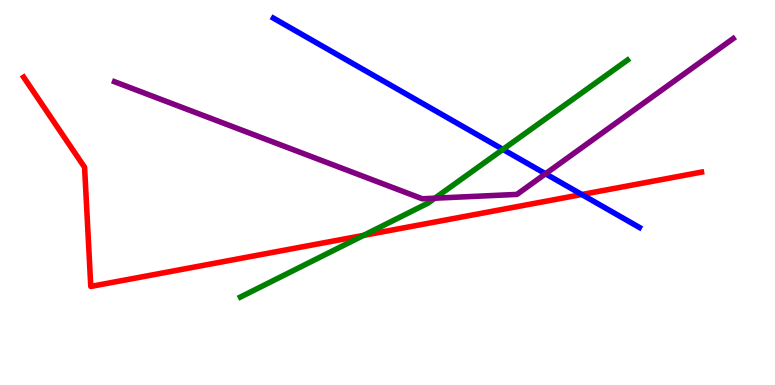[{'lines': ['blue', 'red'], 'intersections': [{'x': 7.51, 'y': 4.95}]}, {'lines': ['green', 'red'], 'intersections': [{'x': 4.69, 'y': 3.89}]}, {'lines': ['purple', 'red'], 'intersections': []}, {'lines': ['blue', 'green'], 'intersections': [{'x': 6.49, 'y': 6.12}]}, {'lines': ['blue', 'purple'], 'intersections': [{'x': 7.04, 'y': 5.49}]}, {'lines': ['green', 'purple'], 'intersections': [{'x': 5.61, 'y': 4.85}]}]